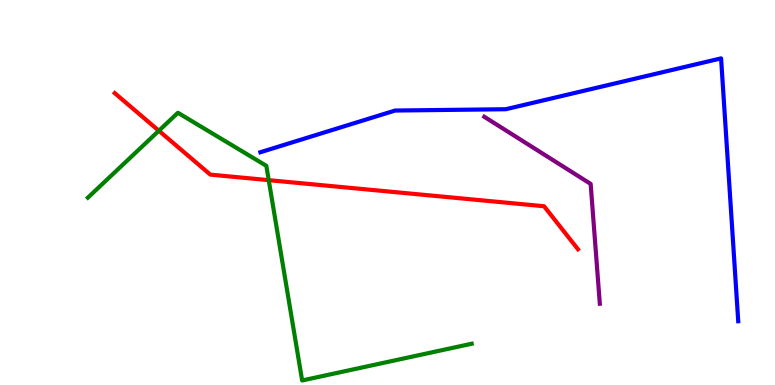[{'lines': ['blue', 'red'], 'intersections': []}, {'lines': ['green', 'red'], 'intersections': [{'x': 2.05, 'y': 6.6}, {'x': 3.47, 'y': 5.32}]}, {'lines': ['purple', 'red'], 'intersections': []}, {'lines': ['blue', 'green'], 'intersections': []}, {'lines': ['blue', 'purple'], 'intersections': []}, {'lines': ['green', 'purple'], 'intersections': []}]